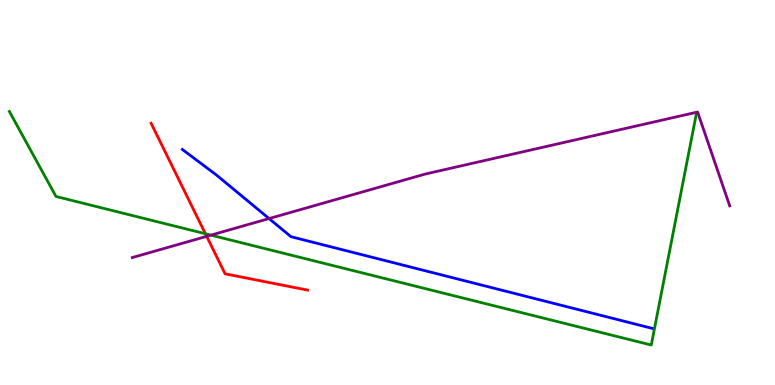[{'lines': ['blue', 'red'], 'intersections': []}, {'lines': ['green', 'red'], 'intersections': [{'x': 2.65, 'y': 3.93}]}, {'lines': ['purple', 'red'], 'intersections': [{'x': 2.67, 'y': 3.86}]}, {'lines': ['blue', 'green'], 'intersections': []}, {'lines': ['blue', 'purple'], 'intersections': [{'x': 3.47, 'y': 4.32}]}, {'lines': ['green', 'purple'], 'intersections': [{'x': 2.72, 'y': 3.89}]}]